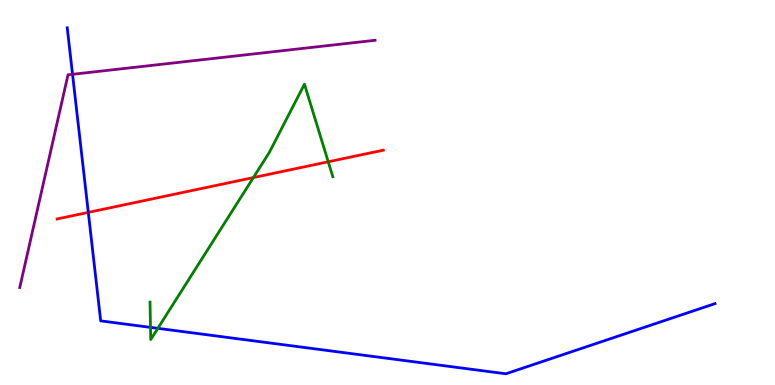[{'lines': ['blue', 'red'], 'intersections': [{'x': 1.14, 'y': 4.48}]}, {'lines': ['green', 'red'], 'intersections': [{'x': 3.27, 'y': 5.39}, {'x': 4.24, 'y': 5.8}]}, {'lines': ['purple', 'red'], 'intersections': []}, {'lines': ['blue', 'green'], 'intersections': [{'x': 1.94, 'y': 1.5}, {'x': 2.04, 'y': 1.47}]}, {'lines': ['blue', 'purple'], 'intersections': [{'x': 0.936, 'y': 8.07}]}, {'lines': ['green', 'purple'], 'intersections': []}]